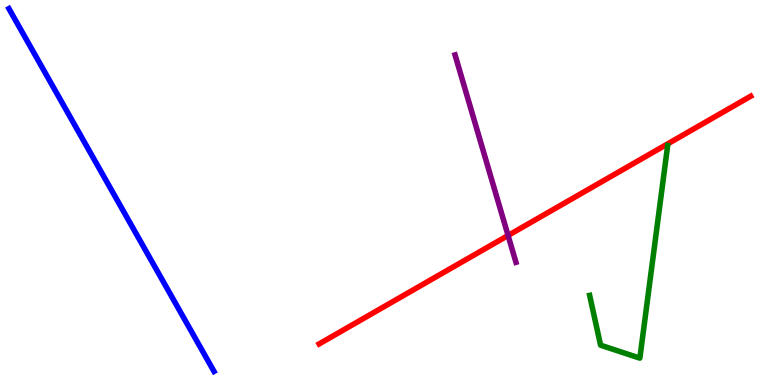[{'lines': ['blue', 'red'], 'intersections': []}, {'lines': ['green', 'red'], 'intersections': []}, {'lines': ['purple', 'red'], 'intersections': [{'x': 6.56, 'y': 3.88}]}, {'lines': ['blue', 'green'], 'intersections': []}, {'lines': ['blue', 'purple'], 'intersections': []}, {'lines': ['green', 'purple'], 'intersections': []}]